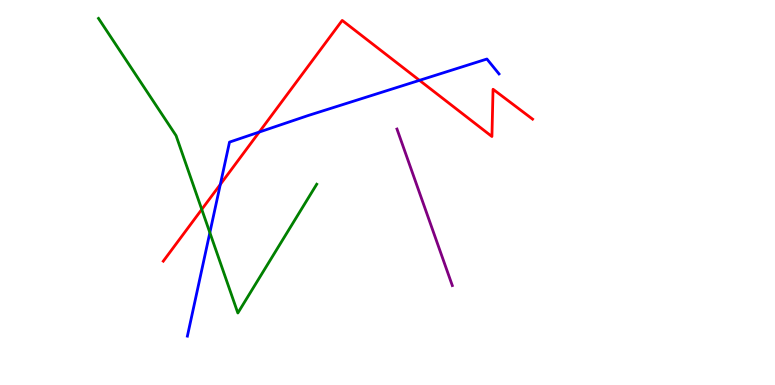[{'lines': ['blue', 'red'], 'intersections': [{'x': 2.84, 'y': 5.21}, {'x': 3.34, 'y': 6.57}, {'x': 5.41, 'y': 7.91}]}, {'lines': ['green', 'red'], 'intersections': [{'x': 2.6, 'y': 4.56}]}, {'lines': ['purple', 'red'], 'intersections': []}, {'lines': ['blue', 'green'], 'intersections': [{'x': 2.71, 'y': 3.96}]}, {'lines': ['blue', 'purple'], 'intersections': []}, {'lines': ['green', 'purple'], 'intersections': []}]